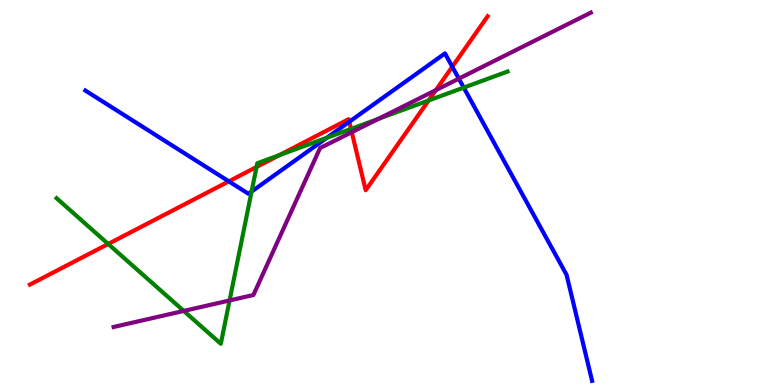[{'lines': ['blue', 'red'], 'intersections': [{'x': 2.95, 'y': 5.29}, {'x': 4.51, 'y': 6.84}, {'x': 5.84, 'y': 8.27}]}, {'lines': ['green', 'red'], 'intersections': [{'x': 1.4, 'y': 3.66}, {'x': 3.31, 'y': 5.66}, {'x': 3.6, 'y': 5.97}, {'x': 4.53, 'y': 6.65}, {'x': 5.53, 'y': 7.39}]}, {'lines': ['purple', 'red'], 'intersections': [{'x': 4.54, 'y': 6.57}, {'x': 5.62, 'y': 7.66}]}, {'lines': ['blue', 'green'], 'intersections': [{'x': 3.25, 'y': 5.02}, {'x': 4.22, 'y': 6.42}, {'x': 5.98, 'y': 7.72}]}, {'lines': ['blue', 'purple'], 'intersections': [{'x': 5.92, 'y': 7.96}]}, {'lines': ['green', 'purple'], 'intersections': [{'x': 2.37, 'y': 1.92}, {'x': 2.96, 'y': 2.2}, {'x': 4.88, 'y': 6.91}]}]